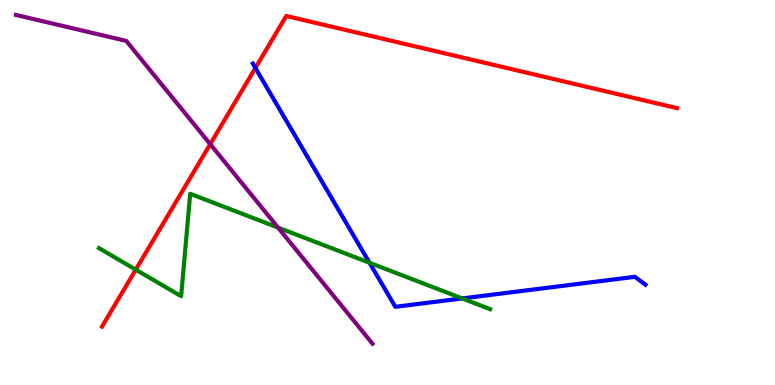[{'lines': ['blue', 'red'], 'intersections': [{'x': 3.3, 'y': 8.23}]}, {'lines': ['green', 'red'], 'intersections': [{'x': 1.75, 'y': 3.0}]}, {'lines': ['purple', 'red'], 'intersections': [{'x': 2.71, 'y': 6.26}]}, {'lines': ['blue', 'green'], 'intersections': [{'x': 4.77, 'y': 3.17}, {'x': 5.96, 'y': 2.25}]}, {'lines': ['blue', 'purple'], 'intersections': []}, {'lines': ['green', 'purple'], 'intersections': [{'x': 3.59, 'y': 4.09}]}]